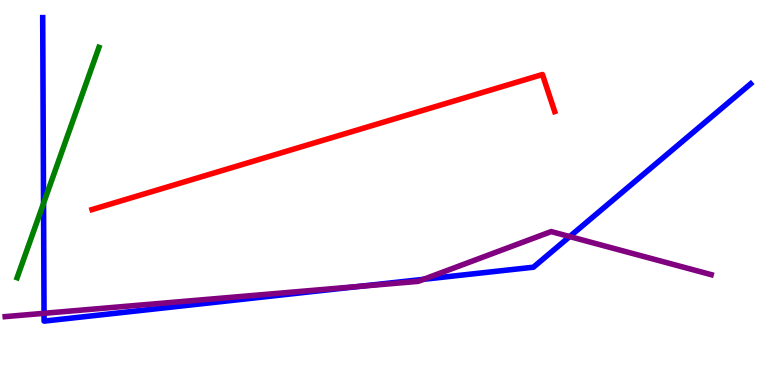[{'lines': ['blue', 'red'], 'intersections': []}, {'lines': ['green', 'red'], 'intersections': []}, {'lines': ['purple', 'red'], 'intersections': []}, {'lines': ['blue', 'green'], 'intersections': [{'x': 0.562, 'y': 4.72}]}, {'lines': ['blue', 'purple'], 'intersections': [{'x': 0.568, 'y': 1.86}, {'x': 4.64, 'y': 2.56}, {'x': 5.47, 'y': 2.75}, {'x': 7.35, 'y': 3.86}]}, {'lines': ['green', 'purple'], 'intersections': []}]